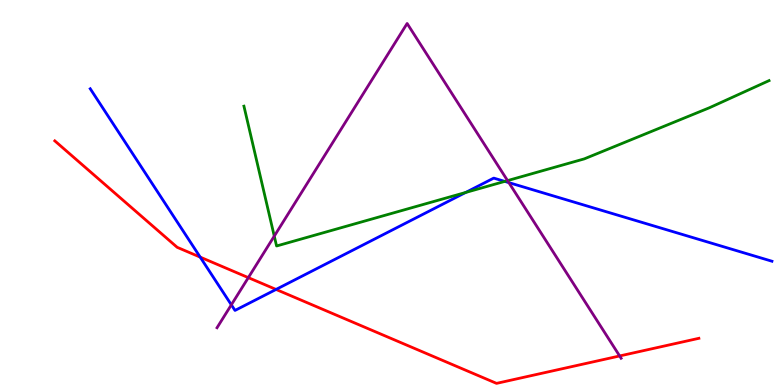[{'lines': ['blue', 'red'], 'intersections': [{'x': 2.58, 'y': 3.32}, {'x': 3.56, 'y': 2.48}]}, {'lines': ['green', 'red'], 'intersections': []}, {'lines': ['purple', 'red'], 'intersections': [{'x': 3.2, 'y': 2.79}, {'x': 8.0, 'y': 0.754}]}, {'lines': ['blue', 'green'], 'intersections': [{'x': 6.01, 'y': 5.0}, {'x': 6.51, 'y': 5.29}]}, {'lines': ['blue', 'purple'], 'intersections': [{'x': 2.99, 'y': 2.08}, {'x': 6.57, 'y': 5.26}]}, {'lines': ['green', 'purple'], 'intersections': [{'x': 3.54, 'y': 3.87}, {'x': 6.55, 'y': 5.31}]}]